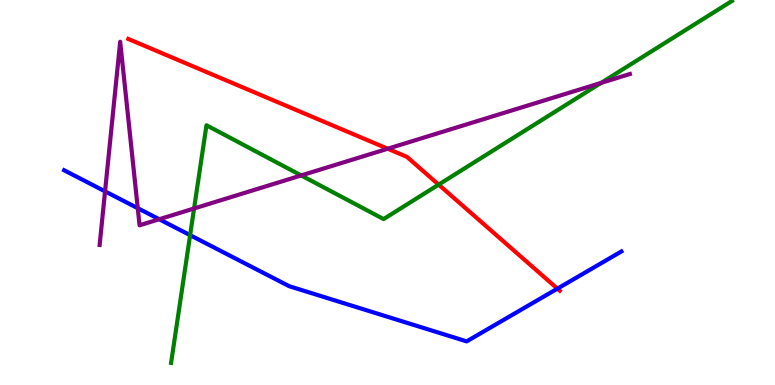[{'lines': ['blue', 'red'], 'intersections': [{'x': 7.19, 'y': 2.5}]}, {'lines': ['green', 'red'], 'intersections': [{'x': 5.66, 'y': 5.2}]}, {'lines': ['purple', 'red'], 'intersections': [{'x': 5.0, 'y': 6.14}]}, {'lines': ['blue', 'green'], 'intersections': [{'x': 2.45, 'y': 3.89}]}, {'lines': ['blue', 'purple'], 'intersections': [{'x': 1.36, 'y': 5.03}, {'x': 1.78, 'y': 4.59}, {'x': 2.05, 'y': 4.31}]}, {'lines': ['green', 'purple'], 'intersections': [{'x': 2.5, 'y': 4.58}, {'x': 3.89, 'y': 5.44}, {'x': 7.76, 'y': 7.85}]}]